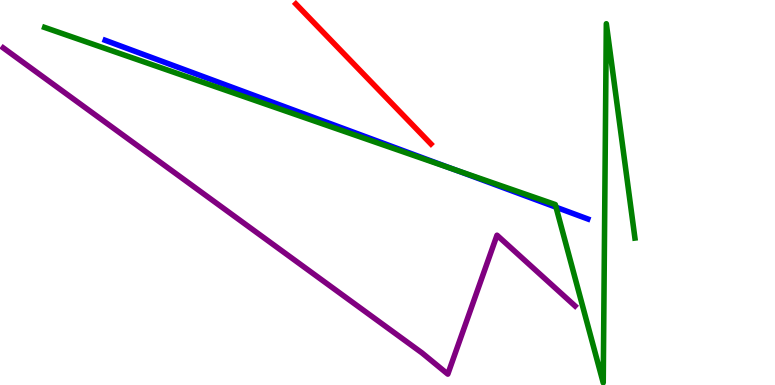[{'lines': ['blue', 'red'], 'intersections': []}, {'lines': ['green', 'red'], 'intersections': []}, {'lines': ['purple', 'red'], 'intersections': []}, {'lines': ['blue', 'green'], 'intersections': [{'x': 5.85, 'y': 5.6}, {'x': 7.17, 'y': 4.62}]}, {'lines': ['blue', 'purple'], 'intersections': []}, {'lines': ['green', 'purple'], 'intersections': []}]